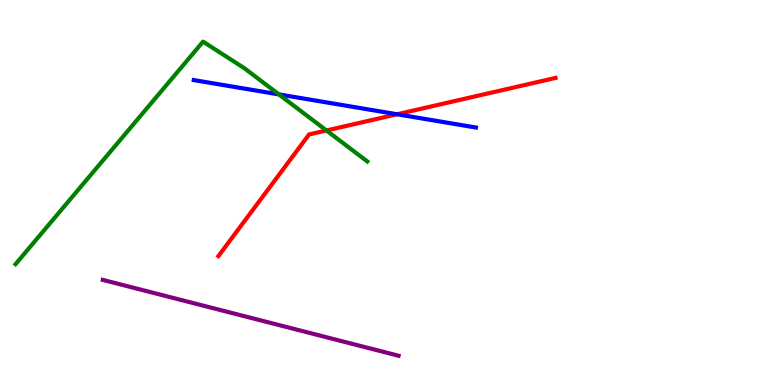[{'lines': ['blue', 'red'], 'intersections': [{'x': 5.12, 'y': 7.03}]}, {'lines': ['green', 'red'], 'intersections': [{'x': 4.21, 'y': 6.61}]}, {'lines': ['purple', 'red'], 'intersections': []}, {'lines': ['blue', 'green'], 'intersections': [{'x': 3.6, 'y': 7.55}]}, {'lines': ['blue', 'purple'], 'intersections': []}, {'lines': ['green', 'purple'], 'intersections': []}]